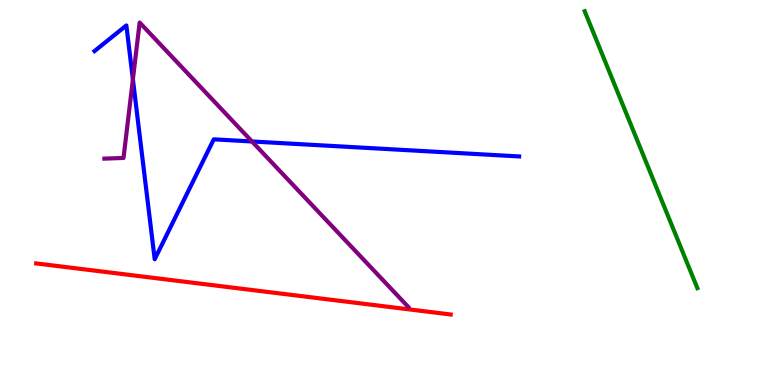[{'lines': ['blue', 'red'], 'intersections': []}, {'lines': ['green', 'red'], 'intersections': []}, {'lines': ['purple', 'red'], 'intersections': []}, {'lines': ['blue', 'green'], 'intersections': []}, {'lines': ['blue', 'purple'], 'intersections': [{'x': 1.71, 'y': 7.94}, {'x': 3.25, 'y': 6.33}]}, {'lines': ['green', 'purple'], 'intersections': []}]